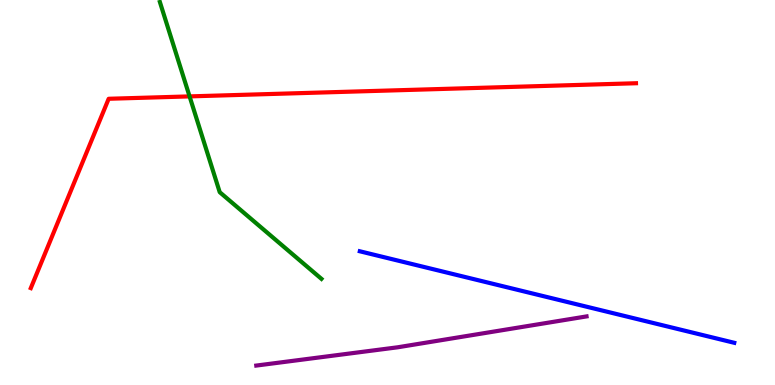[{'lines': ['blue', 'red'], 'intersections': []}, {'lines': ['green', 'red'], 'intersections': [{'x': 2.45, 'y': 7.5}]}, {'lines': ['purple', 'red'], 'intersections': []}, {'lines': ['blue', 'green'], 'intersections': []}, {'lines': ['blue', 'purple'], 'intersections': []}, {'lines': ['green', 'purple'], 'intersections': []}]